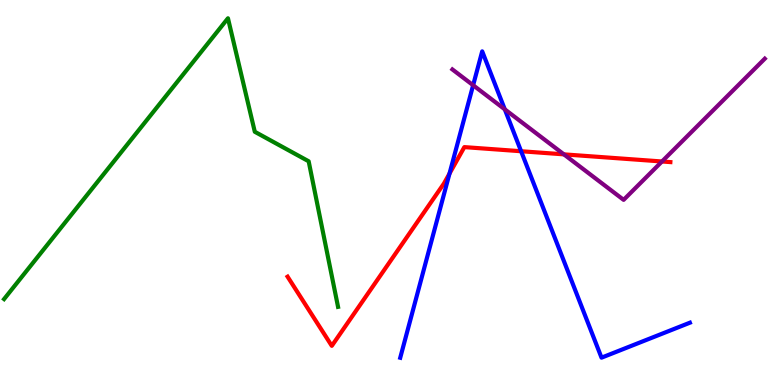[{'lines': ['blue', 'red'], 'intersections': [{'x': 5.8, 'y': 5.49}, {'x': 6.72, 'y': 6.07}]}, {'lines': ['green', 'red'], 'intersections': []}, {'lines': ['purple', 'red'], 'intersections': [{'x': 7.28, 'y': 5.99}, {'x': 8.54, 'y': 5.81}]}, {'lines': ['blue', 'green'], 'intersections': []}, {'lines': ['blue', 'purple'], 'intersections': [{'x': 6.1, 'y': 7.79}, {'x': 6.51, 'y': 7.16}]}, {'lines': ['green', 'purple'], 'intersections': []}]